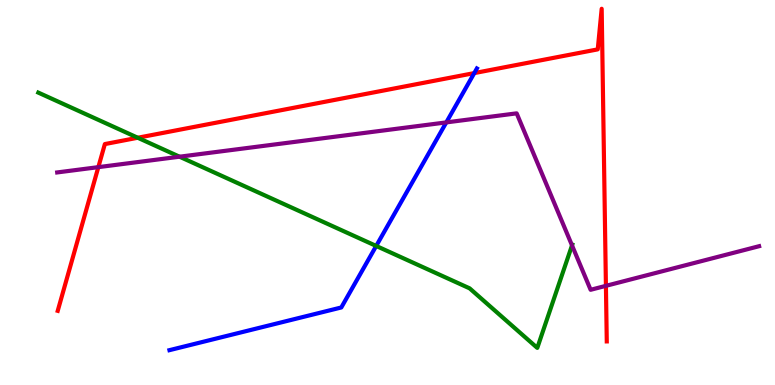[{'lines': ['blue', 'red'], 'intersections': [{'x': 6.12, 'y': 8.1}]}, {'lines': ['green', 'red'], 'intersections': [{'x': 1.78, 'y': 6.42}]}, {'lines': ['purple', 'red'], 'intersections': [{'x': 1.27, 'y': 5.66}, {'x': 7.82, 'y': 2.58}]}, {'lines': ['blue', 'green'], 'intersections': [{'x': 4.85, 'y': 3.61}]}, {'lines': ['blue', 'purple'], 'intersections': [{'x': 5.76, 'y': 6.82}]}, {'lines': ['green', 'purple'], 'intersections': [{'x': 2.32, 'y': 5.93}, {'x': 7.38, 'y': 3.63}]}]